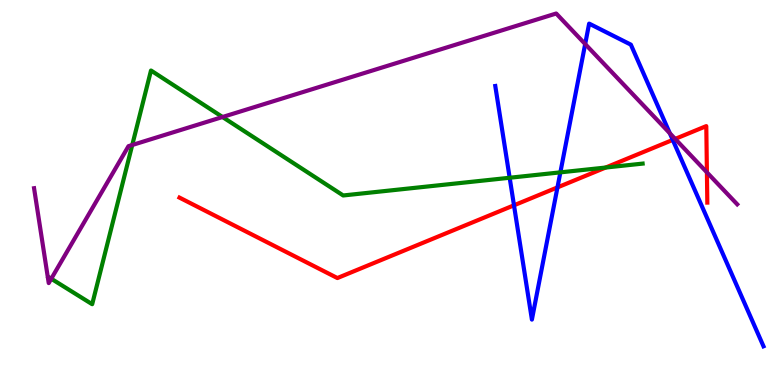[{'lines': ['blue', 'red'], 'intersections': [{'x': 6.63, 'y': 4.67}, {'x': 7.19, 'y': 5.13}, {'x': 8.68, 'y': 6.37}]}, {'lines': ['green', 'red'], 'intersections': [{'x': 7.82, 'y': 5.65}]}, {'lines': ['purple', 'red'], 'intersections': [{'x': 8.71, 'y': 6.39}, {'x': 9.12, 'y': 5.52}]}, {'lines': ['blue', 'green'], 'intersections': [{'x': 6.58, 'y': 5.38}, {'x': 7.23, 'y': 5.52}]}, {'lines': ['blue', 'purple'], 'intersections': [{'x': 7.55, 'y': 8.86}, {'x': 8.64, 'y': 6.54}]}, {'lines': ['green', 'purple'], 'intersections': [{'x': 0.661, 'y': 2.76}, {'x': 1.71, 'y': 6.23}, {'x': 2.87, 'y': 6.96}]}]